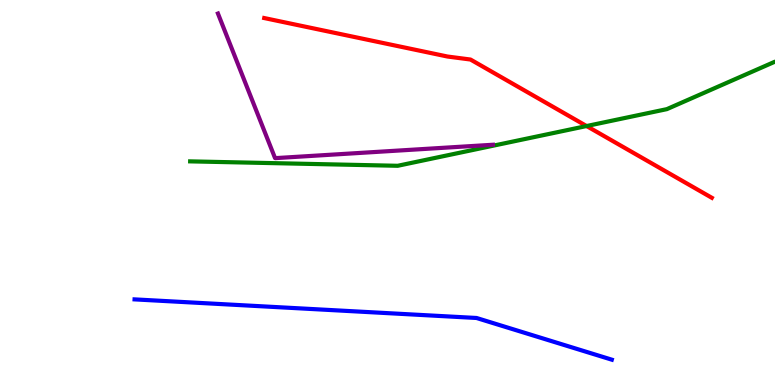[{'lines': ['blue', 'red'], 'intersections': []}, {'lines': ['green', 'red'], 'intersections': [{'x': 7.57, 'y': 6.73}]}, {'lines': ['purple', 'red'], 'intersections': []}, {'lines': ['blue', 'green'], 'intersections': []}, {'lines': ['blue', 'purple'], 'intersections': []}, {'lines': ['green', 'purple'], 'intersections': []}]